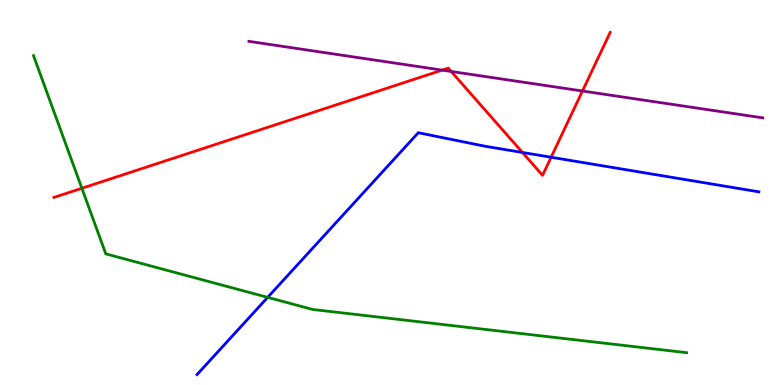[{'lines': ['blue', 'red'], 'intersections': [{'x': 6.74, 'y': 6.04}, {'x': 7.11, 'y': 5.92}]}, {'lines': ['green', 'red'], 'intersections': [{'x': 1.06, 'y': 5.11}]}, {'lines': ['purple', 'red'], 'intersections': [{'x': 5.7, 'y': 8.18}, {'x': 5.82, 'y': 8.14}, {'x': 7.52, 'y': 7.64}]}, {'lines': ['blue', 'green'], 'intersections': [{'x': 3.45, 'y': 2.28}]}, {'lines': ['blue', 'purple'], 'intersections': []}, {'lines': ['green', 'purple'], 'intersections': []}]